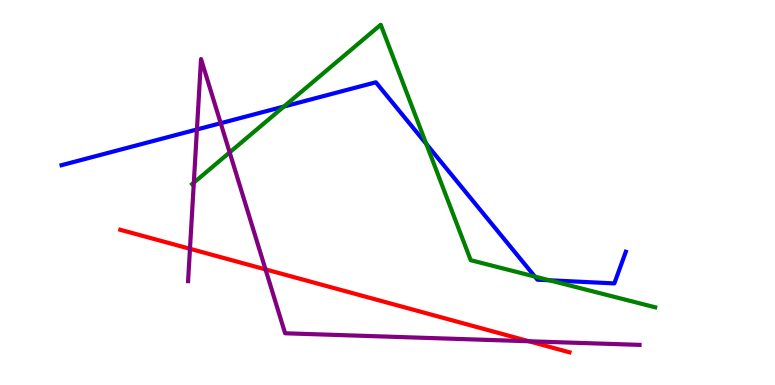[{'lines': ['blue', 'red'], 'intersections': []}, {'lines': ['green', 'red'], 'intersections': []}, {'lines': ['purple', 'red'], 'intersections': [{'x': 2.45, 'y': 3.54}, {'x': 3.43, 'y': 3.0}, {'x': 6.83, 'y': 1.14}]}, {'lines': ['blue', 'green'], 'intersections': [{'x': 3.66, 'y': 7.23}, {'x': 5.5, 'y': 6.26}, {'x': 6.9, 'y': 2.82}, {'x': 7.09, 'y': 2.72}]}, {'lines': ['blue', 'purple'], 'intersections': [{'x': 2.54, 'y': 6.64}, {'x': 2.85, 'y': 6.8}]}, {'lines': ['green', 'purple'], 'intersections': [{'x': 2.5, 'y': 5.26}, {'x': 2.96, 'y': 6.04}]}]